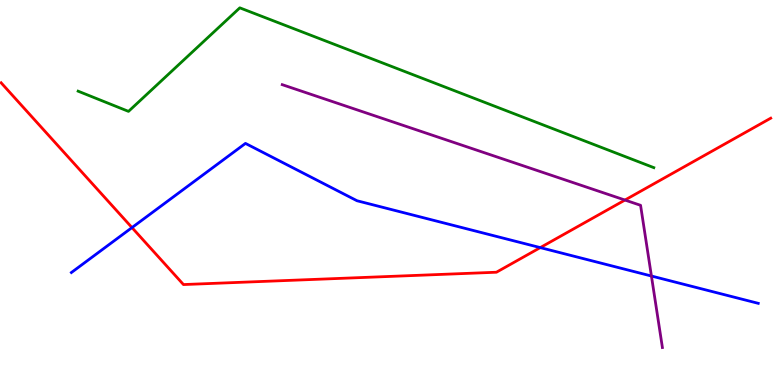[{'lines': ['blue', 'red'], 'intersections': [{'x': 1.7, 'y': 4.09}, {'x': 6.97, 'y': 3.57}]}, {'lines': ['green', 'red'], 'intersections': []}, {'lines': ['purple', 'red'], 'intersections': [{'x': 8.06, 'y': 4.8}]}, {'lines': ['blue', 'green'], 'intersections': []}, {'lines': ['blue', 'purple'], 'intersections': [{'x': 8.41, 'y': 2.83}]}, {'lines': ['green', 'purple'], 'intersections': []}]